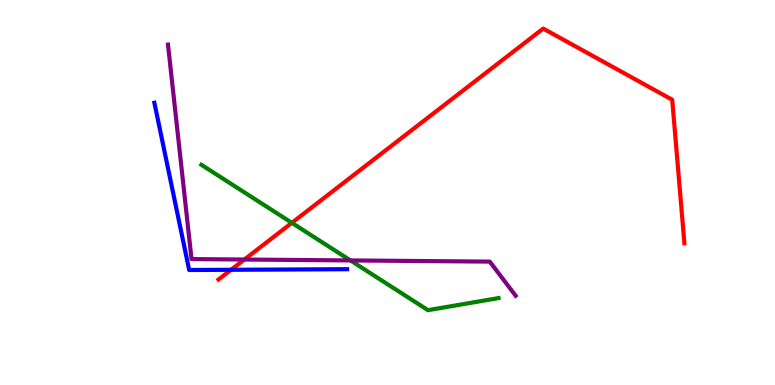[{'lines': ['blue', 'red'], 'intersections': [{'x': 2.98, 'y': 2.99}]}, {'lines': ['green', 'red'], 'intersections': [{'x': 3.77, 'y': 4.21}]}, {'lines': ['purple', 'red'], 'intersections': [{'x': 3.15, 'y': 3.26}]}, {'lines': ['blue', 'green'], 'intersections': []}, {'lines': ['blue', 'purple'], 'intersections': []}, {'lines': ['green', 'purple'], 'intersections': [{'x': 4.52, 'y': 3.24}]}]